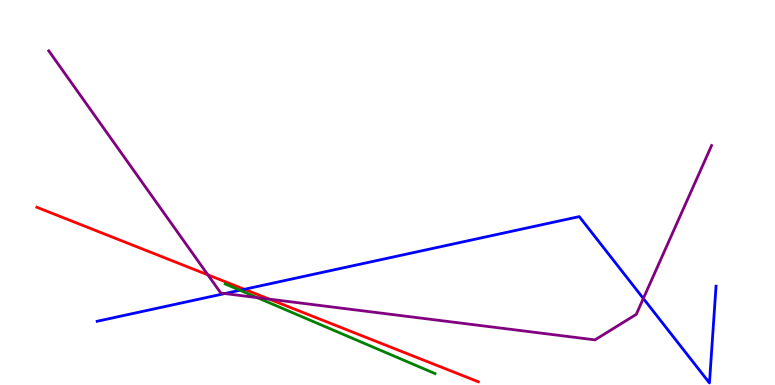[{'lines': ['blue', 'red'], 'intersections': [{'x': 3.15, 'y': 2.49}]}, {'lines': ['green', 'red'], 'intersections': []}, {'lines': ['purple', 'red'], 'intersections': [{'x': 2.68, 'y': 2.86}, {'x': 3.47, 'y': 2.23}]}, {'lines': ['blue', 'green'], 'intersections': [{'x': 3.1, 'y': 2.46}]}, {'lines': ['blue', 'purple'], 'intersections': [{'x': 2.9, 'y': 2.37}, {'x': 8.3, 'y': 2.25}]}, {'lines': ['green', 'purple'], 'intersections': [{'x': 3.32, 'y': 2.27}]}]